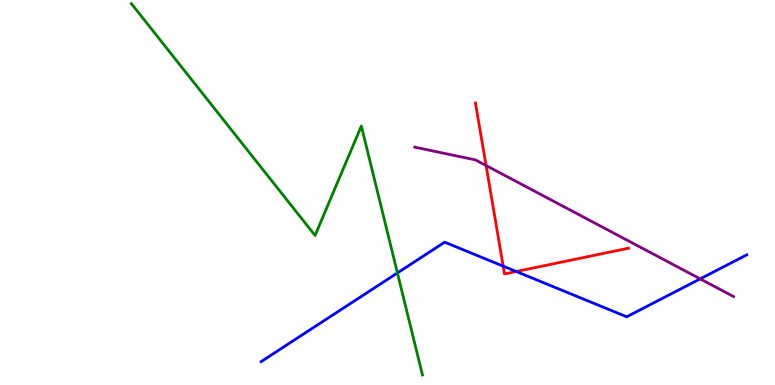[{'lines': ['blue', 'red'], 'intersections': [{'x': 6.49, 'y': 3.09}, {'x': 6.66, 'y': 2.95}]}, {'lines': ['green', 'red'], 'intersections': []}, {'lines': ['purple', 'red'], 'intersections': [{'x': 6.27, 'y': 5.7}]}, {'lines': ['blue', 'green'], 'intersections': [{'x': 5.13, 'y': 2.91}]}, {'lines': ['blue', 'purple'], 'intersections': [{'x': 9.03, 'y': 2.76}]}, {'lines': ['green', 'purple'], 'intersections': []}]